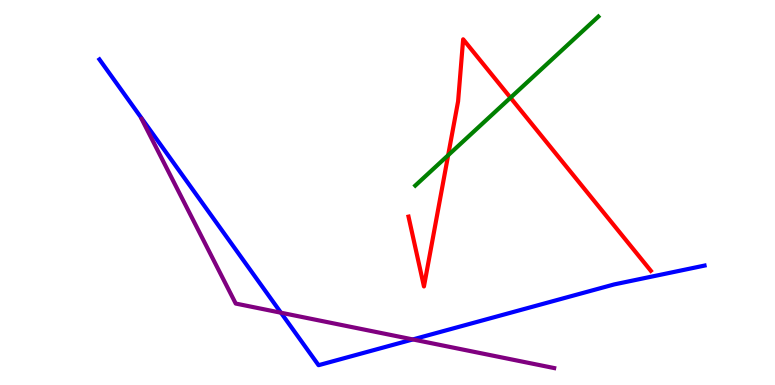[{'lines': ['blue', 'red'], 'intersections': []}, {'lines': ['green', 'red'], 'intersections': [{'x': 5.78, 'y': 5.97}, {'x': 6.59, 'y': 7.46}]}, {'lines': ['purple', 'red'], 'intersections': []}, {'lines': ['blue', 'green'], 'intersections': []}, {'lines': ['blue', 'purple'], 'intersections': [{'x': 3.63, 'y': 1.88}, {'x': 5.33, 'y': 1.18}]}, {'lines': ['green', 'purple'], 'intersections': []}]